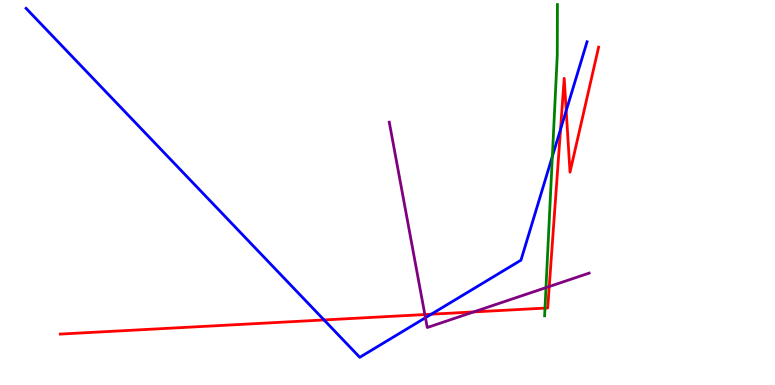[{'lines': ['blue', 'red'], 'intersections': [{'x': 4.18, 'y': 1.69}, {'x': 5.57, 'y': 1.84}, {'x': 7.23, 'y': 6.64}, {'x': 7.31, 'y': 7.13}]}, {'lines': ['green', 'red'], 'intersections': [{'x': 7.03, 'y': 2.0}]}, {'lines': ['purple', 'red'], 'intersections': [{'x': 5.48, 'y': 1.83}, {'x': 6.11, 'y': 1.9}, {'x': 7.09, 'y': 2.56}]}, {'lines': ['blue', 'green'], 'intersections': [{'x': 7.13, 'y': 5.94}]}, {'lines': ['blue', 'purple'], 'intersections': [{'x': 5.49, 'y': 1.75}]}, {'lines': ['green', 'purple'], 'intersections': [{'x': 7.04, 'y': 2.53}]}]